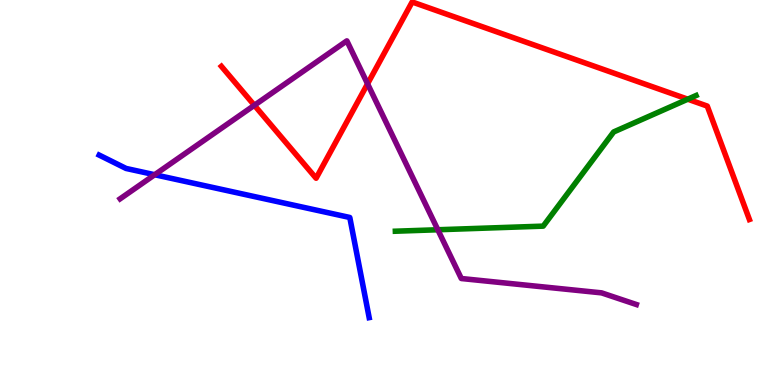[{'lines': ['blue', 'red'], 'intersections': []}, {'lines': ['green', 'red'], 'intersections': [{'x': 8.87, 'y': 7.42}]}, {'lines': ['purple', 'red'], 'intersections': [{'x': 3.28, 'y': 7.27}, {'x': 4.74, 'y': 7.82}]}, {'lines': ['blue', 'green'], 'intersections': []}, {'lines': ['blue', 'purple'], 'intersections': [{'x': 2.0, 'y': 5.46}]}, {'lines': ['green', 'purple'], 'intersections': [{'x': 5.65, 'y': 4.03}]}]